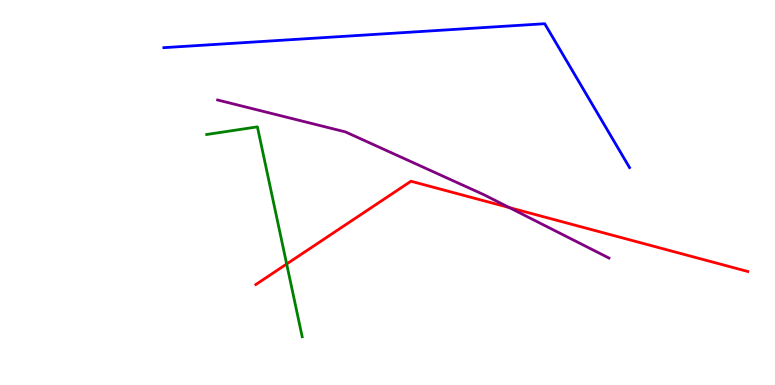[{'lines': ['blue', 'red'], 'intersections': []}, {'lines': ['green', 'red'], 'intersections': [{'x': 3.7, 'y': 3.14}]}, {'lines': ['purple', 'red'], 'intersections': [{'x': 6.57, 'y': 4.61}]}, {'lines': ['blue', 'green'], 'intersections': []}, {'lines': ['blue', 'purple'], 'intersections': []}, {'lines': ['green', 'purple'], 'intersections': []}]